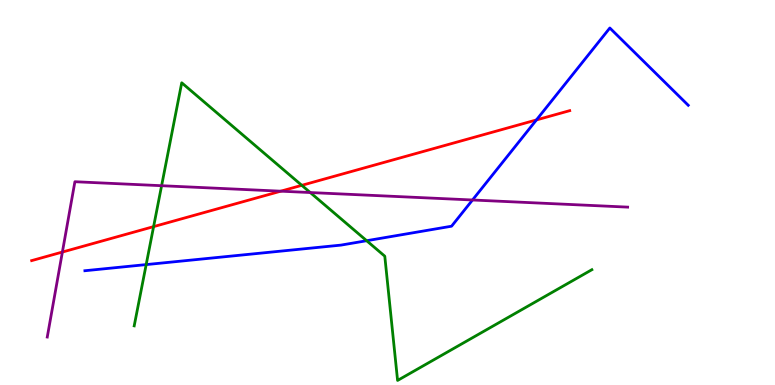[{'lines': ['blue', 'red'], 'intersections': [{'x': 6.92, 'y': 6.88}]}, {'lines': ['green', 'red'], 'intersections': [{'x': 1.98, 'y': 4.11}, {'x': 3.89, 'y': 5.19}]}, {'lines': ['purple', 'red'], 'intersections': [{'x': 0.805, 'y': 3.45}, {'x': 3.62, 'y': 5.03}]}, {'lines': ['blue', 'green'], 'intersections': [{'x': 1.89, 'y': 3.13}, {'x': 4.73, 'y': 3.75}]}, {'lines': ['blue', 'purple'], 'intersections': [{'x': 6.1, 'y': 4.81}]}, {'lines': ['green', 'purple'], 'intersections': [{'x': 2.09, 'y': 5.18}, {'x': 4.0, 'y': 5.0}]}]